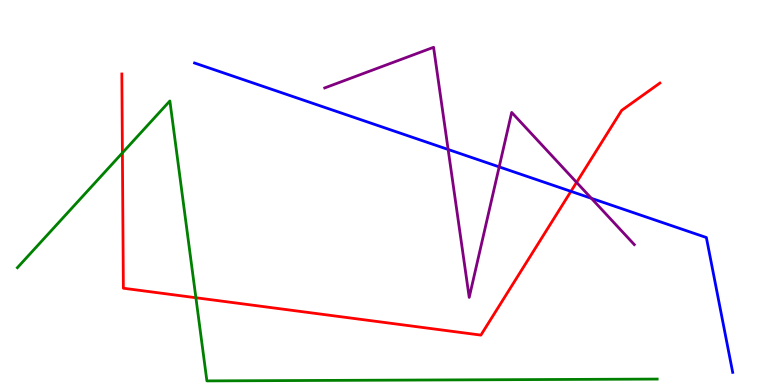[{'lines': ['blue', 'red'], 'intersections': [{'x': 7.37, 'y': 5.03}]}, {'lines': ['green', 'red'], 'intersections': [{'x': 1.58, 'y': 6.03}, {'x': 2.53, 'y': 2.27}]}, {'lines': ['purple', 'red'], 'intersections': [{'x': 7.44, 'y': 5.26}]}, {'lines': ['blue', 'green'], 'intersections': []}, {'lines': ['blue', 'purple'], 'intersections': [{'x': 5.78, 'y': 6.12}, {'x': 6.44, 'y': 5.67}, {'x': 7.63, 'y': 4.85}]}, {'lines': ['green', 'purple'], 'intersections': []}]